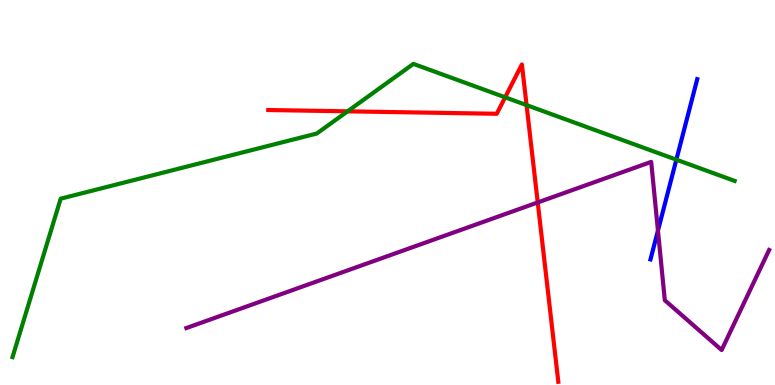[{'lines': ['blue', 'red'], 'intersections': []}, {'lines': ['green', 'red'], 'intersections': [{'x': 4.48, 'y': 7.11}, {'x': 6.52, 'y': 7.47}, {'x': 6.79, 'y': 7.27}]}, {'lines': ['purple', 'red'], 'intersections': [{'x': 6.94, 'y': 4.74}]}, {'lines': ['blue', 'green'], 'intersections': [{'x': 8.73, 'y': 5.85}]}, {'lines': ['blue', 'purple'], 'intersections': [{'x': 8.49, 'y': 4.01}]}, {'lines': ['green', 'purple'], 'intersections': []}]